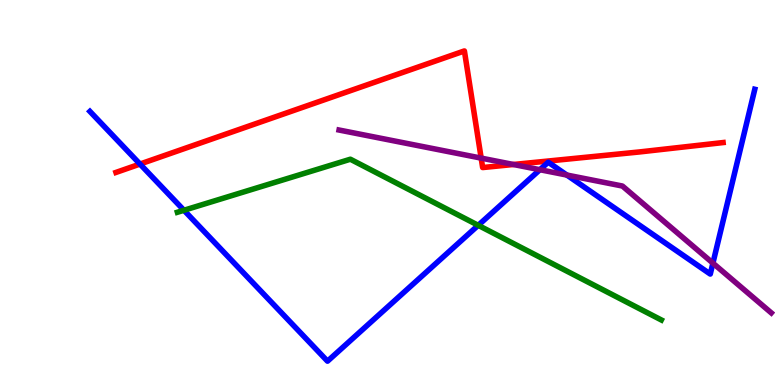[{'lines': ['blue', 'red'], 'intersections': [{'x': 1.81, 'y': 5.74}]}, {'lines': ['green', 'red'], 'intersections': []}, {'lines': ['purple', 'red'], 'intersections': [{'x': 6.21, 'y': 5.89}, {'x': 6.62, 'y': 5.73}]}, {'lines': ['blue', 'green'], 'intersections': [{'x': 2.37, 'y': 4.54}, {'x': 6.17, 'y': 4.15}]}, {'lines': ['blue', 'purple'], 'intersections': [{'x': 6.97, 'y': 5.59}, {'x': 7.31, 'y': 5.45}, {'x': 9.2, 'y': 3.17}]}, {'lines': ['green', 'purple'], 'intersections': []}]